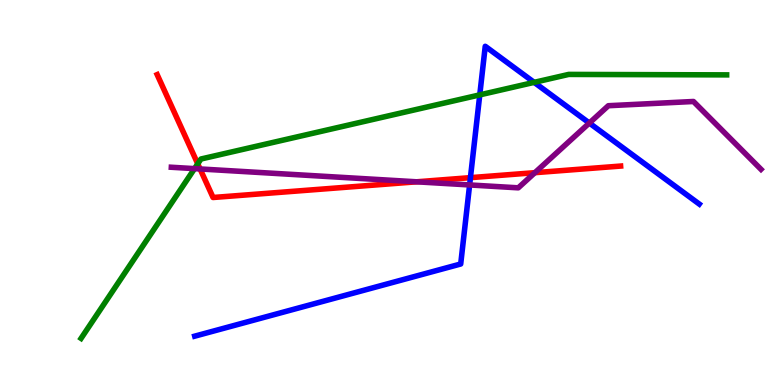[{'lines': ['blue', 'red'], 'intersections': [{'x': 6.07, 'y': 5.39}]}, {'lines': ['green', 'red'], 'intersections': [{'x': 2.55, 'y': 5.75}]}, {'lines': ['purple', 'red'], 'intersections': [{'x': 2.58, 'y': 5.61}, {'x': 5.38, 'y': 5.28}, {'x': 6.9, 'y': 5.51}]}, {'lines': ['blue', 'green'], 'intersections': [{'x': 6.19, 'y': 7.54}, {'x': 6.89, 'y': 7.86}]}, {'lines': ['blue', 'purple'], 'intersections': [{'x': 6.06, 'y': 5.2}, {'x': 7.6, 'y': 6.8}]}, {'lines': ['green', 'purple'], 'intersections': [{'x': 2.51, 'y': 5.62}]}]